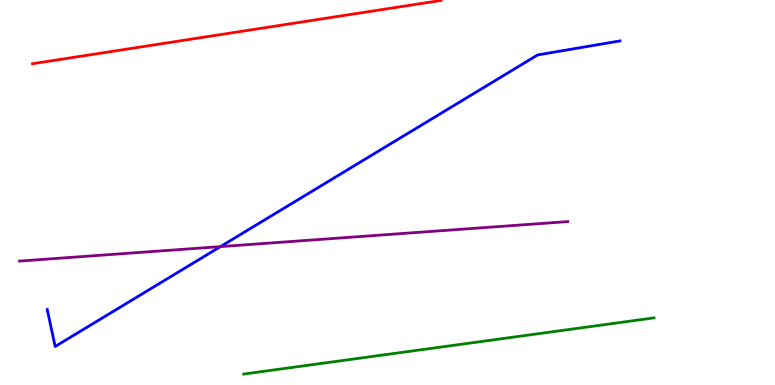[{'lines': ['blue', 'red'], 'intersections': []}, {'lines': ['green', 'red'], 'intersections': []}, {'lines': ['purple', 'red'], 'intersections': []}, {'lines': ['blue', 'green'], 'intersections': []}, {'lines': ['blue', 'purple'], 'intersections': [{'x': 2.84, 'y': 3.59}]}, {'lines': ['green', 'purple'], 'intersections': []}]